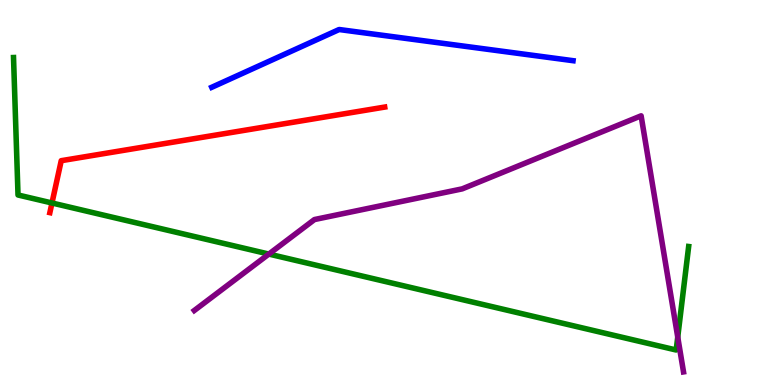[{'lines': ['blue', 'red'], 'intersections': []}, {'lines': ['green', 'red'], 'intersections': [{'x': 0.671, 'y': 4.73}]}, {'lines': ['purple', 'red'], 'intersections': []}, {'lines': ['blue', 'green'], 'intersections': []}, {'lines': ['blue', 'purple'], 'intersections': []}, {'lines': ['green', 'purple'], 'intersections': [{'x': 3.47, 'y': 3.4}, {'x': 8.75, 'y': 1.24}]}]